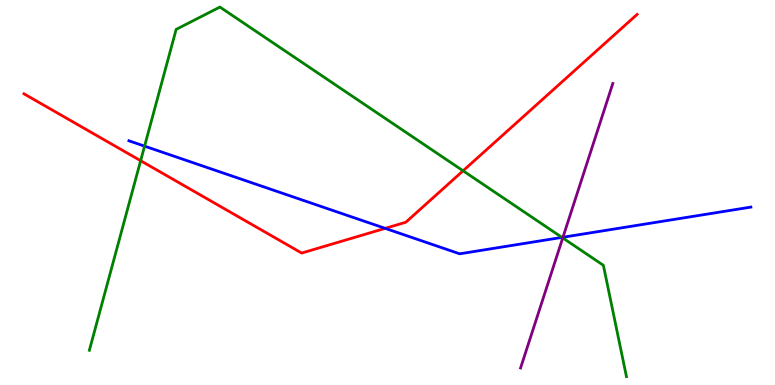[{'lines': ['blue', 'red'], 'intersections': [{'x': 4.97, 'y': 4.07}]}, {'lines': ['green', 'red'], 'intersections': [{'x': 1.81, 'y': 5.83}, {'x': 5.98, 'y': 5.56}]}, {'lines': ['purple', 'red'], 'intersections': []}, {'lines': ['blue', 'green'], 'intersections': [{'x': 1.87, 'y': 6.2}, {'x': 7.25, 'y': 3.83}]}, {'lines': ['blue', 'purple'], 'intersections': [{'x': 7.26, 'y': 3.84}]}, {'lines': ['green', 'purple'], 'intersections': [{'x': 7.26, 'y': 3.82}]}]